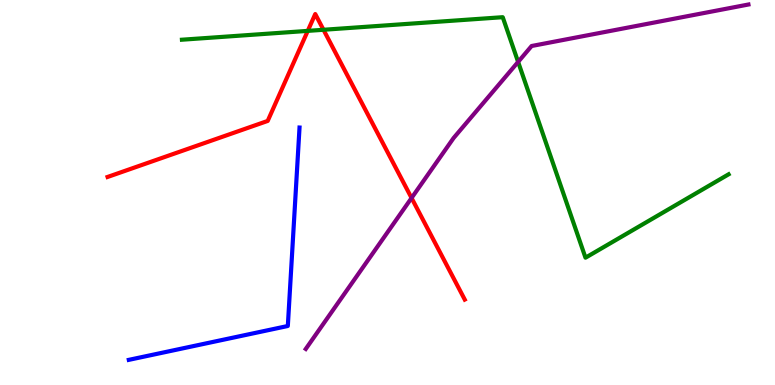[{'lines': ['blue', 'red'], 'intersections': []}, {'lines': ['green', 'red'], 'intersections': [{'x': 3.97, 'y': 9.2}, {'x': 4.17, 'y': 9.23}]}, {'lines': ['purple', 'red'], 'intersections': [{'x': 5.31, 'y': 4.86}]}, {'lines': ['blue', 'green'], 'intersections': []}, {'lines': ['blue', 'purple'], 'intersections': []}, {'lines': ['green', 'purple'], 'intersections': [{'x': 6.69, 'y': 8.39}]}]